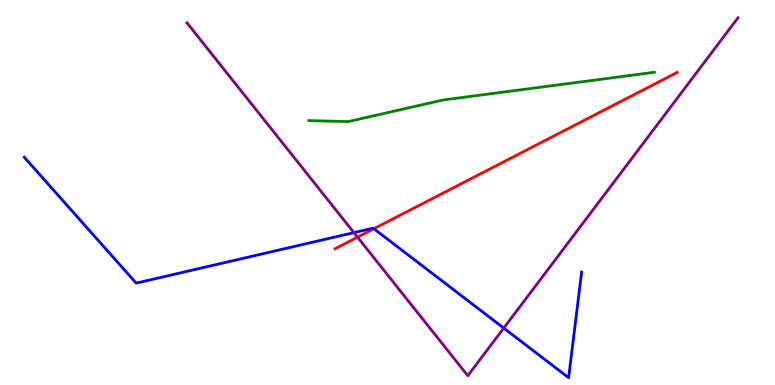[{'lines': ['blue', 'red'], 'intersections': [{'x': 4.82, 'y': 4.06}]}, {'lines': ['green', 'red'], 'intersections': []}, {'lines': ['purple', 'red'], 'intersections': [{'x': 4.61, 'y': 3.84}]}, {'lines': ['blue', 'green'], 'intersections': []}, {'lines': ['blue', 'purple'], 'intersections': [{'x': 4.57, 'y': 3.96}, {'x': 6.5, 'y': 1.48}]}, {'lines': ['green', 'purple'], 'intersections': []}]